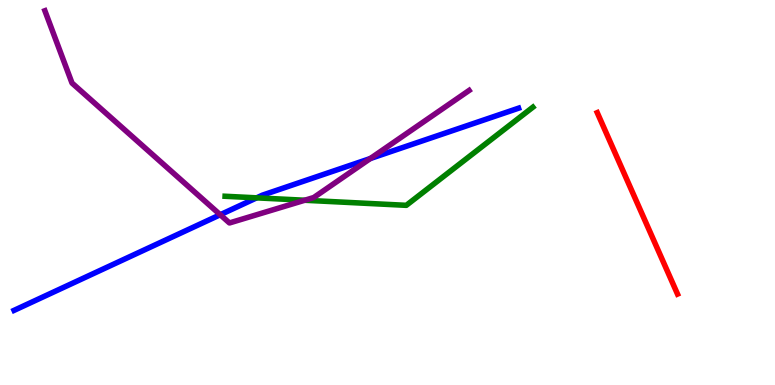[{'lines': ['blue', 'red'], 'intersections': []}, {'lines': ['green', 'red'], 'intersections': []}, {'lines': ['purple', 'red'], 'intersections': []}, {'lines': ['blue', 'green'], 'intersections': [{'x': 3.31, 'y': 4.86}]}, {'lines': ['blue', 'purple'], 'intersections': [{'x': 2.84, 'y': 4.42}, {'x': 4.78, 'y': 5.88}]}, {'lines': ['green', 'purple'], 'intersections': [{'x': 3.93, 'y': 4.8}]}]